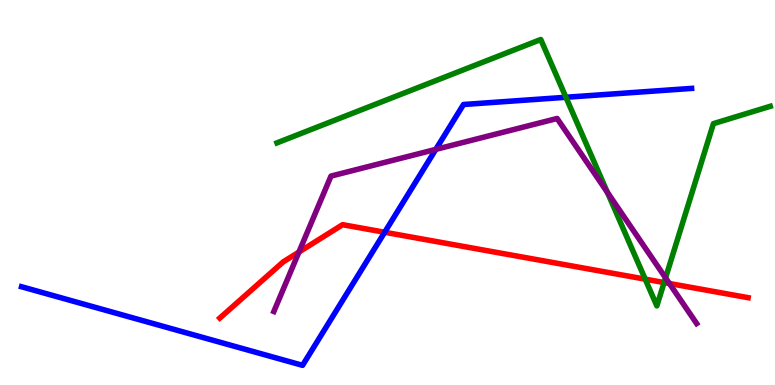[{'lines': ['blue', 'red'], 'intersections': [{'x': 4.96, 'y': 3.97}]}, {'lines': ['green', 'red'], 'intersections': [{'x': 8.33, 'y': 2.75}, {'x': 8.57, 'y': 2.66}]}, {'lines': ['purple', 'red'], 'intersections': [{'x': 3.86, 'y': 3.45}, {'x': 8.64, 'y': 2.64}]}, {'lines': ['blue', 'green'], 'intersections': [{'x': 7.3, 'y': 7.47}]}, {'lines': ['blue', 'purple'], 'intersections': [{'x': 5.62, 'y': 6.12}]}, {'lines': ['green', 'purple'], 'intersections': [{'x': 7.84, 'y': 5.0}, {'x': 8.59, 'y': 2.78}]}]